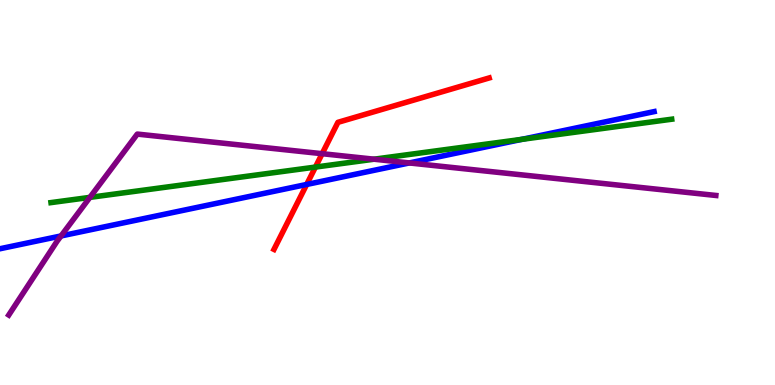[{'lines': ['blue', 'red'], 'intersections': [{'x': 3.96, 'y': 5.21}]}, {'lines': ['green', 'red'], 'intersections': [{'x': 4.07, 'y': 5.66}]}, {'lines': ['purple', 'red'], 'intersections': [{'x': 4.16, 'y': 6.01}]}, {'lines': ['blue', 'green'], 'intersections': [{'x': 6.73, 'y': 6.38}]}, {'lines': ['blue', 'purple'], 'intersections': [{'x': 0.788, 'y': 3.87}, {'x': 5.28, 'y': 5.77}]}, {'lines': ['green', 'purple'], 'intersections': [{'x': 1.16, 'y': 4.87}, {'x': 4.83, 'y': 5.86}]}]